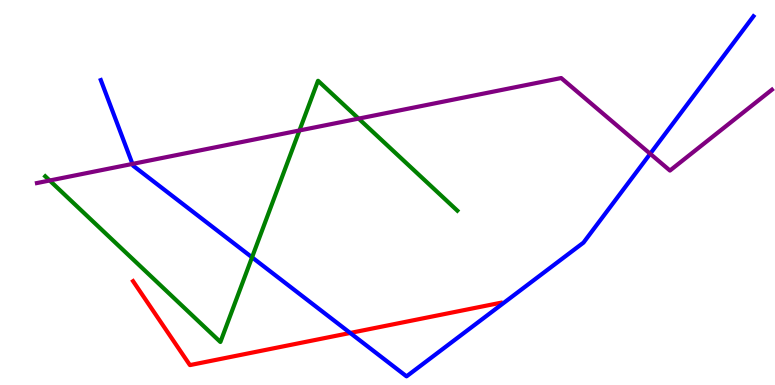[{'lines': ['blue', 'red'], 'intersections': [{'x': 4.52, 'y': 1.35}]}, {'lines': ['green', 'red'], 'intersections': []}, {'lines': ['purple', 'red'], 'intersections': []}, {'lines': ['blue', 'green'], 'intersections': [{'x': 3.25, 'y': 3.32}]}, {'lines': ['blue', 'purple'], 'intersections': [{'x': 1.71, 'y': 5.74}, {'x': 8.39, 'y': 6.01}]}, {'lines': ['green', 'purple'], 'intersections': [{'x': 0.641, 'y': 5.31}, {'x': 3.86, 'y': 6.61}, {'x': 4.63, 'y': 6.92}]}]